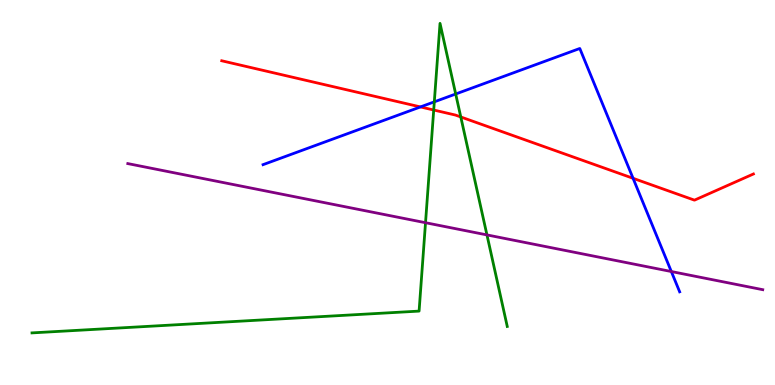[{'lines': ['blue', 'red'], 'intersections': [{'x': 5.42, 'y': 7.22}, {'x': 8.17, 'y': 5.37}]}, {'lines': ['green', 'red'], 'intersections': [{'x': 5.6, 'y': 7.14}, {'x': 5.95, 'y': 6.96}]}, {'lines': ['purple', 'red'], 'intersections': []}, {'lines': ['blue', 'green'], 'intersections': [{'x': 5.6, 'y': 7.35}, {'x': 5.88, 'y': 7.56}]}, {'lines': ['blue', 'purple'], 'intersections': [{'x': 8.66, 'y': 2.95}]}, {'lines': ['green', 'purple'], 'intersections': [{'x': 5.49, 'y': 4.22}, {'x': 6.28, 'y': 3.9}]}]